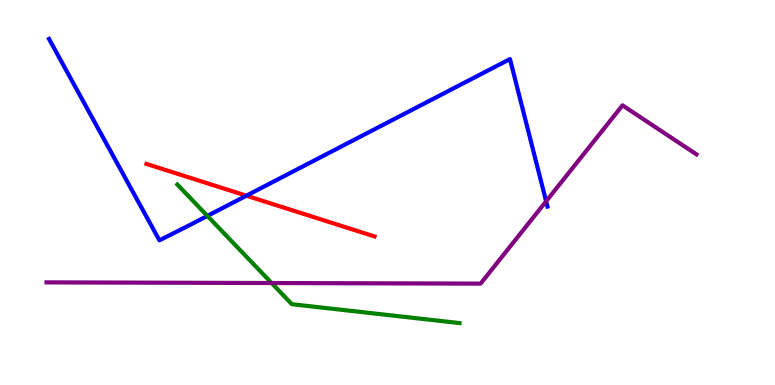[{'lines': ['blue', 'red'], 'intersections': [{'x': 3.18, 'y': 4.92}]}, {'lines': ['green', 'red'], 'intersections': []}, {'lines': ['purple', 'red'], 'intersections': []}, {'lines': ['blue', 'green'], 'intersections': [{'x': 2.68, 'y': 4.39}]}, {'lines': ['blue', 'purple'], 'intersections': [{'x': 7.05, 'y': 4.77}]}, {'lines': ['green', 'purple'], 'intersections': [{'x': 3.5, 'y': 2.65}]}]